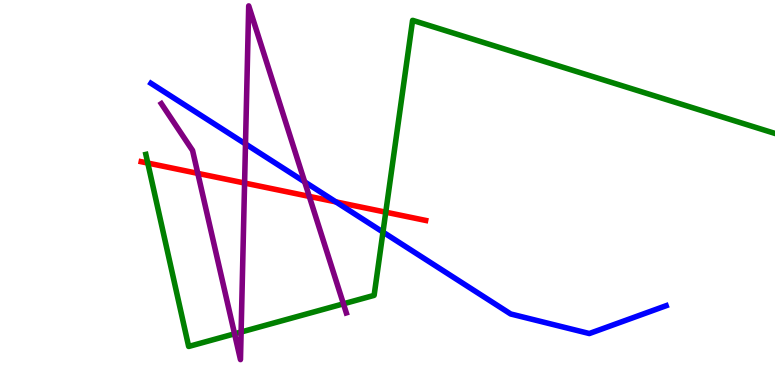[{'lines': ['blue', 'red'], 'intersections': [{'x': 4.33, 'y': 4.76}]}, {'lines': ['green', 'red'], 'intersections': [{'x': 1.91, 'y': 5.76}, {'x': 4.98, 'y': 4.49}]}, {'lines': ['purple', 'red'], 'intersections': [{'x': 2.55, 'y': 5.5}, {'x': 3.16, 'y': 5.25}, {'x': 3.99, 'y': 4.9}]}, {'lines': ['blue', 'green'], 'intersections': [{'x': 4.94, 'y': 3.97}]}, {'lines': ['blue', 'purple'], 'intersections': [{'x': 3.17, 'y': 6.26}, {'x': 3.93, 'y': 5.28}]}, {'lines': ['green', 'purple'], 'intersections': [{'x': 3.03, 'y': 1.33}, {'x': 3.11, 'y': 1.38}, {'x': 4.43, 'y': 2.11}]}]